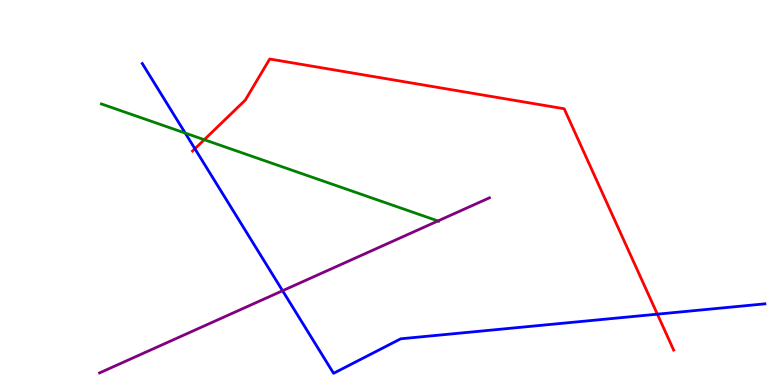[{'lines': ['blue', 'red'], 'intersections': [{'x': 2.51, 'y': 6.14}, {'x': 8.48, 'y': 1.84}]}, {'lines': ['green', 'red'], 'intersections': [{'x': 2.64, 'y': 6.37}]}, {'lines': ['purple', 'red'], 'intersections': []}, {'lines': ['blue', 'green'], 'intersections': [{'x': 2.39, 'y': 6.54}]}, {'lines': ['blue', 'purple'], 'intersections': [{'x': 3.65, 'y': 2.45}]}, {'lines': ['green', 'purple'], 'intersections': [{'x': 5.65, 'y': 4.26}]}]